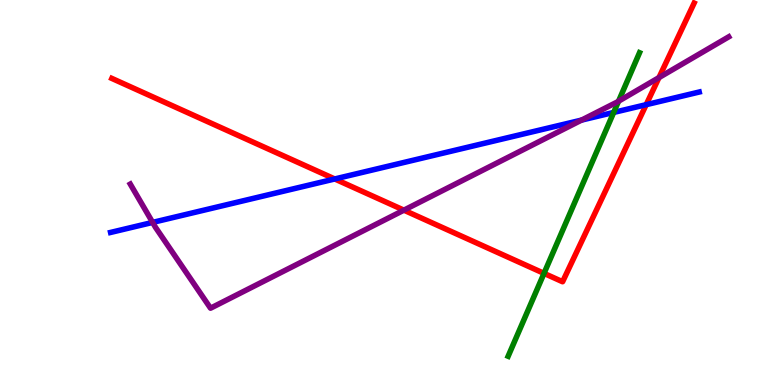[{'lines': ['blue', 'red'], 'intersections': [{'x': 4.32, 'y': 5.35}, {'x': 8.34, 'y': 7.28}]}, {'lines': ['green', 'red'], 'intersections': [{'x': 7.02, 'y': 2.9}]}, {'lines': ['purple', 'red'], 'intersections': [{'x': 5.21, 'y': 4.54}, {'x': 8.5, 'y': 7.98}]}, {'lines': ['blue', 'green'], 'intersections': [{'x': 7.92, 'y': 7.08}]}, {'lines': ['blue', 'purple'], 'intersections': [{'x': 1.97, 'y': 4.22}, {'x': 7.5, 'y': 6.88}]}, {'lines': ['green', 'purple'], 'intersections': [{'x': 7.98, 'y': 7.37}]}]